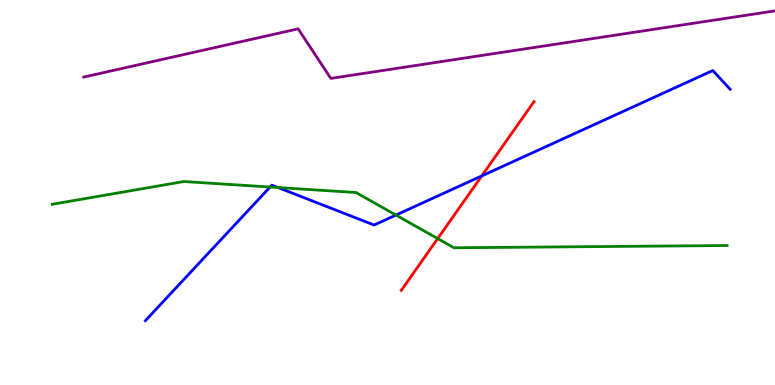[{'lines': ['blue', 'red'], 'intersections': [{'x': 6.22, 'y': 5.43}]}, {'lines': ['green', 'red'], 'intersections': [{'x': 5.65, 'y': 3.8}]}, {'lines': ['purple', 'red'], 'intersections': []}, {'lines': ['blue', 'green'], 'intersections': [{'x': 3.48, 'y': 5.14}, {'x': 3.59, 'y': 5.13}, {'x': 5.11, 'y': 4.41}]}, {'lines': ['blue', 'purple'], 'intersections': []}, {'lines': ['green', 'purple'], 'intersections': []}]